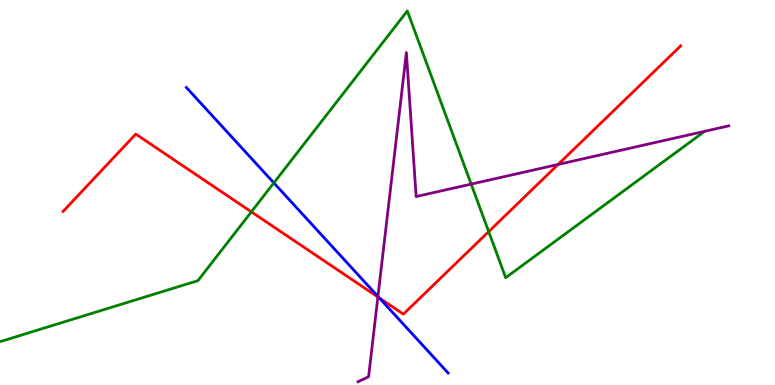[{'lines': ['blue', 'red'], 'intersections': [{'x': 4.89, 'y': 2.26}]}, {'lines': ['green', 'red'], 'intersections': [{'x': 3.24, 'y': 4.5}, {'x': 6.31, 'y': 3.98}]}, {'lines': ['purple', 'red'], 'intersections': [{'x': 4.88, 'y': 2.29}, {'x': 7.2, 'y': 5.73}]}, {'lines': ['blue', 'green'], 'intersections': [{'x': 3.53, 'y': 5.25}]}, {'lines': ['blue', 'purple'], 'intersections': [{'x': 4.88, 'y': 2.3}]}, {'lines': ['green', 'purple'], 'intersections': [{'x': 6.08, 'y': 5.22}]}]